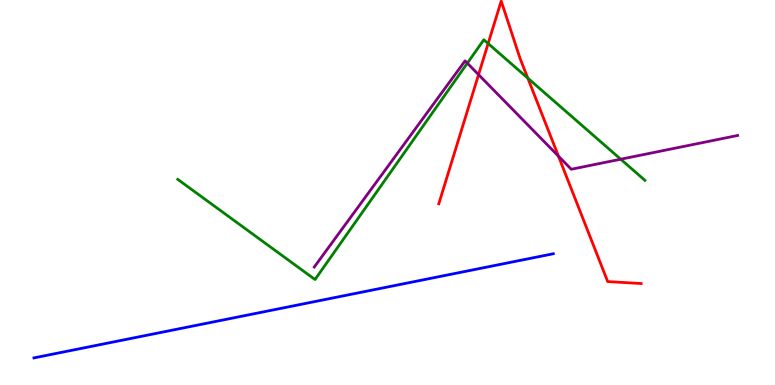[{'lines': ['blue', 'red'], 'intersections': []}, {'lines': ['green', 'red'], 'intersections': [{'x': 6.3, 'y': 8.87}, {'x': 6.81, 'y': 7.97}]}, {'lines': ['purple', 'red'], 'intersections': [{'x': 6.17, 'y': 8.06}, {'x': 7.21, 'y': 5.94}]}, {'lines': ['blue', 'green'], 'intersections': []}, {'lines': ['blue', 'purple'], 'intersections': []}, {'lines': ['green', 'purple'], 'intersections': [{'x': 6.03, 'y': 8.36}, {'x': 8.01, 'y': 5.86}]}]